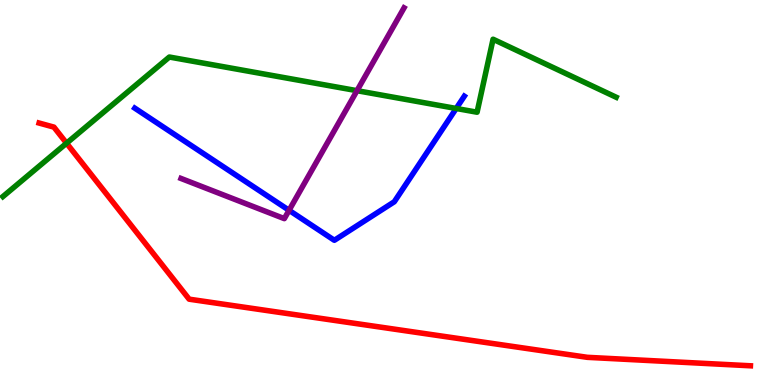[{'lines': ['blue', 'red'], 'intersections': []}, {'lines': ['green', 'red'], 'intersections': [{'x': 0.859, 'y': 6.28}]}, {'lines': ['purple', 'red'], 'intersections': []}, {'lines': ['blue', 'green'], 'intersections': [{'x': 5.89, 'y': 7.18}]}, {'lines': ['blue', 'purple'], 'intersections': [{'x': 3.73, 'y': 4.54}]}, {'lines': ['green', 'purple'], 'intersections': [{'x': 4.61, 'y': 7.64}]}]